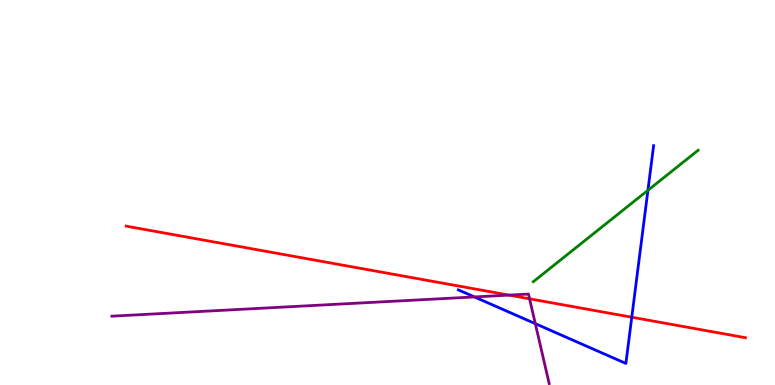[{'lines': ['blue', 'red'], 'intersections': [{'x': 8.15, 'y': 1.76}]}, {'lines': ['green', 'red'], 'intersections': []}, {'lines': ['purple', 'red'], 'intersections': [{'x': 6.57, 'y': 2.34}, {'x': 6.83, 'y': 2.24}]}, {'lines': ['blue', 'green'], 'intersections': [{'x': 8.36, 'y': 5.06}]}, {'lines': ['blue', 'purple'], 'intersections': [{'x': 6.12, 'y': 2.29}, {'x': 6.91, 'y': 1.59}]}, {'lines': ['green', 'purple'], 'intersections': []}]